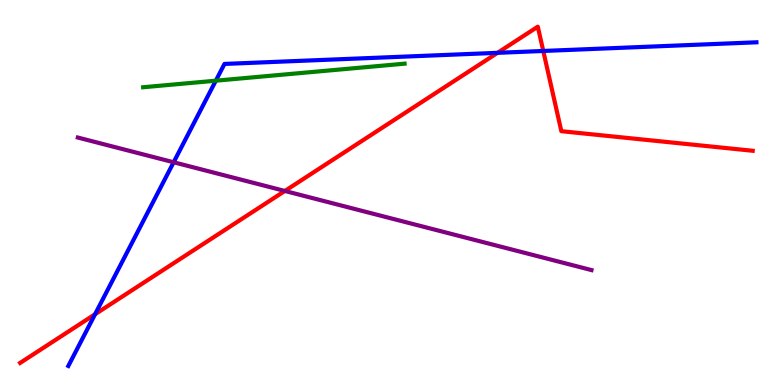[{'lines': ['blue', 'red'], 'intersections': [{'x': 1.23, 'y': 1.84}, {'x': 6.42, 'y': 8.63}, {'x': 7.01, 'y': 8.68}]}, {'lines': ['green', 'red'], 'intersections': []}, {'lines': ['purple', 'red'], 'intersections': [{'x': 3.68, 'y': 5.04}]}, {'lines': ['blue', 'green'], 'intersections': [{'x': 2.78, 'y': 7.9}]}, {'lines': ['blue', 'purple'], 'intersections': [{'x': 2.24, 'y': 5.79}]}, {'lines': ['green', 'purple'], 'intersections': []}]